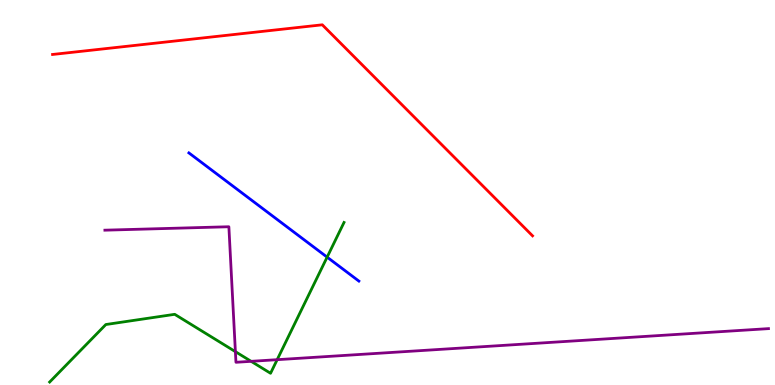[{'lines': ['blue', 'red'], 'intersections': []}, {'lines': ['green', 'red'], 'intersections': []}, {'lines': ['purple', 'red'], 'intersections': []}, {'lines': ['blue', 'green'], 'intersections': [{'x': 4.22, 'y': 3.32}]}, {'lines': ['blue', 'purple'], 'intersections': []}, {'lines': ['green', 'purple'], 'intersections': [{'x': 3.04, 'y': 0.866}, {'x': 3.24, 'y': 0.615}, {'x': 3.58, 'y': 0.658}]}]